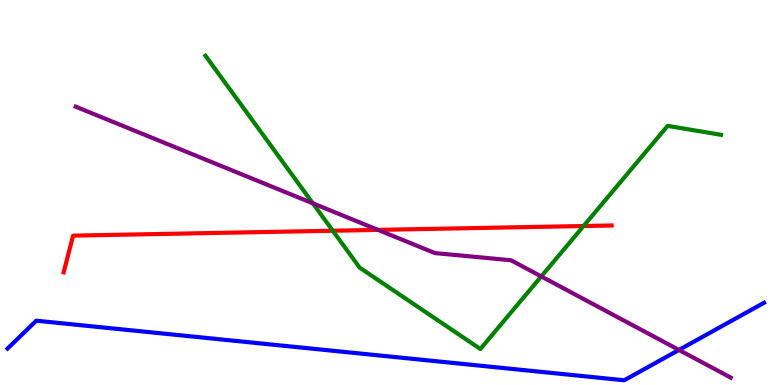[{'lines': ['blue', 'red'], 'intersections': []}, {'lines': ['green', 'red'], 'intersections': [{'x': 4.29, 'y': 4.01}, {'x': 7.53, 'y': 4.13}]}, {'lines': ['purple', 'red'], 'intersections': [{'x': 4.88, 'y': 4.03}]}, {'lines': ['blue', 'green'], 'intersections': []}, {'lines': ['blue', 'purple'], 'intersections': [{'x': 8.76, 'y': 0.911}]}, {'lines': ['green', 'purple'], 'intersections': [{'x': 4.04, 'y': 4.72}, {'x': 6.98, 'y': 2.82}]}]